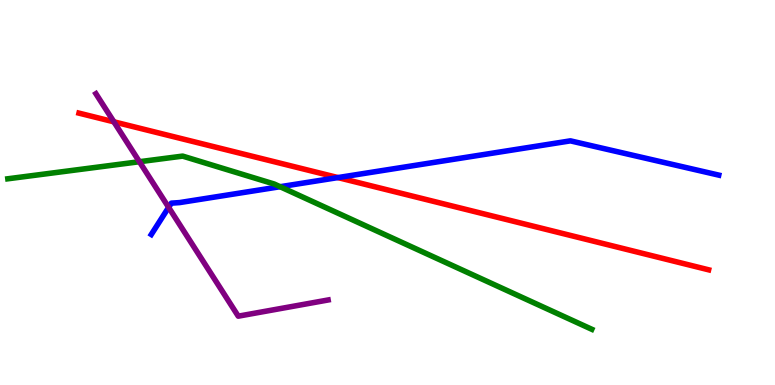[{'lines': ['blue', 'red'], 'intersections': [{'x': 4.36, 'y': 5.39}]}, {'lines': ['green', 'red'], 'intersections': []}, {'lines': ['purple', 'red'], 'intersections': [{'x': 1.47, 'y': 6.84}]}, {'lines': ['blue', 'green'], 'intersections': [{'x': 3.61, 'y': 5.15}]}, {'lines': ['blue', 'purple'], 'intersections': [{'x': 2.18, 'y': 4.61}]}, {'lines': ['green', 'purple'], 'intersections': [{'x': 1.8, 'y': 5.8}]}]